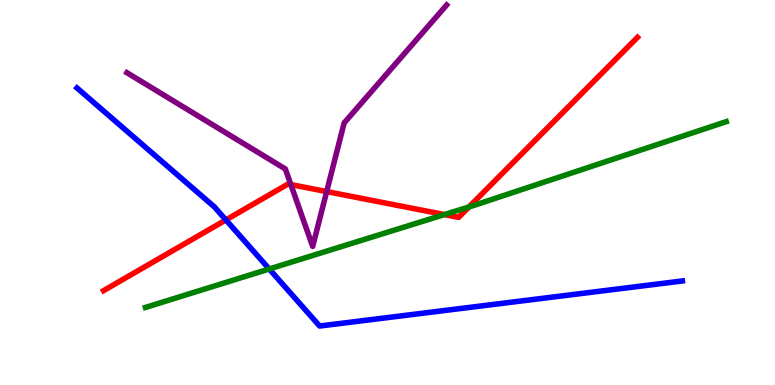[{'lines': ['blue', 'red'], 'intersections': [{'x': 2.91, 'y': 4.29}]}, {'lines': ['green', 'red'], 'intersections': [{'x': 5.73, 'y': 4.43}, {'x': 6.05, 'y': 4.62}]}, {'lines': ['purple', 'red'], 'intersections': [{'x': 3.75, 'y': 5.21}, {'x': 4.21, 'y': 5.02}]}, {'lines': ['blue', 'green'], 'intersections': [{'x': 3.47, 'y': 3.01}]}, {'lines': ['blue', 'purple'], 'intersections': []}, {'lines': ['green', 'purple'], 'intersections': []}]